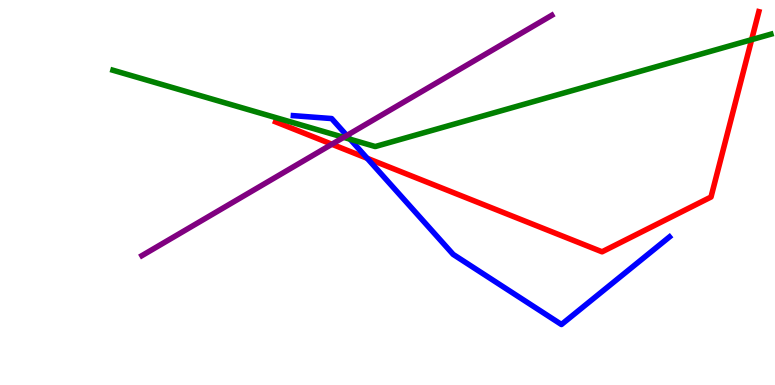[{'lines': ['blue', 'red'], 'intersections': [{'x': 4.74, 'y': 5.89}]}, {'lines': ['green', 'red'], 'intersections': [{'x': 9.7, 'y': 8.97}]}, {'lines': ['purple', 'red'], 'intersections': [{'x': 4.28, 'y': 6.25}]}, {'lines': ['blue', 'green'], 'intersections': [{'x': 4.52, 'y': 6.38}]}, {'lines': ['blue', 'purple'], 'intersections': [{'x': 4.47, 'y': 6.48}]}, {'lines': ['green', 'purple'], 'intersections': [{'x': 4.43, 'y': 6.43}]}]